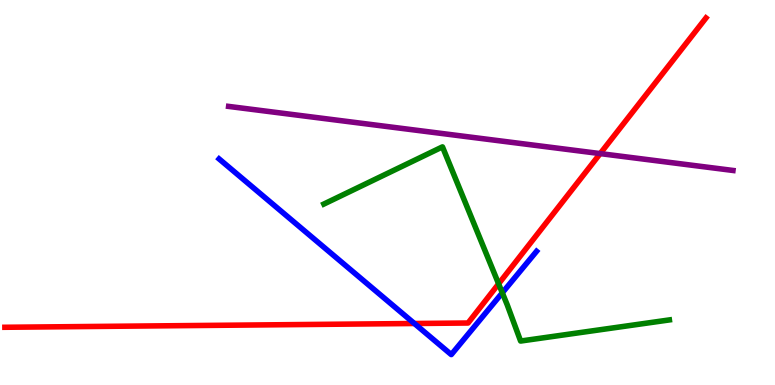[{'lines': ['blue', 'red'], 'intersections': [{'x': 5.35, 'y': 1.6}]}, {'lines': ['green', 'red'], 'intersections': [{'x': 6.43, 'y': 2.63}]}, {'lines': ['purple', 'red'], 'intersections': [{'x': 7.74, 'y': 6.01}]}, {'lines': ['blue', 'green'], 'intersections': [{'x': 6.48, 'y': 2.39}]}, {'lines': ['blue', 'purple'], 'intersections': []}, {'lines': ['green', 'purple'], 'intersections': []}]